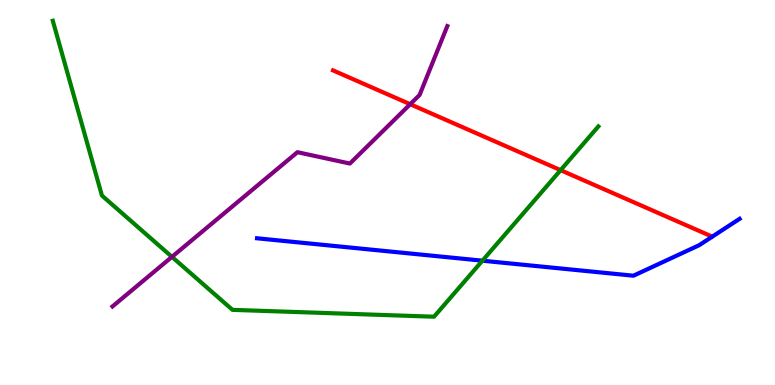[{'lines': ['blue', 'red'], 'intersections': []}, {'lines': ['green', 'red'], 'intersections': [{'x': 7.23, 'y': 5.58}]}, {'lines': ['purple', 'red'], 'intersections': [{'x': 5.29, 'y': 7.29}]}, {'lines': ['blue', 'green'], 'intersections': [{'x': 6.22, 'y': 3.23}]}, {'lines': ['blue', 'purple'], 'intersections': []}, {'lines': ['green', 'purple'], 'intersections': [{'x': 2.22, 'y': 3.33}]}]